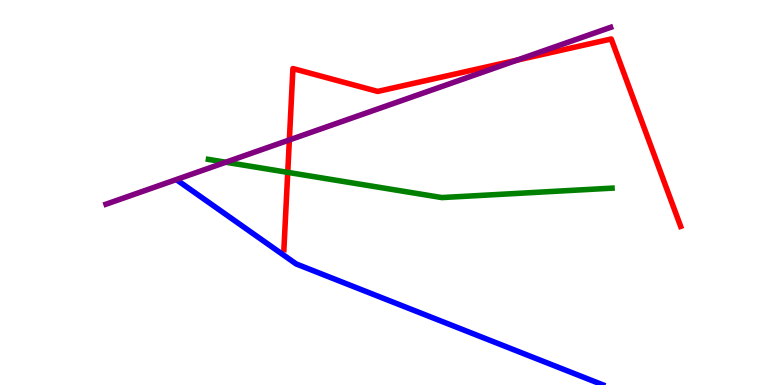[{'lines': ['blue', 'red'], 'intersections': []}, {'lines': ['green', 'red'], 'intersections': [{'x': 3.71, 'y': 5.52}]}, {'lines': ['purple', 'red'], 'intersections': [{'x': 3.73, 'y': 6.37}, {'x': 6.67, 'y': 8.44}]}, {'lines': ['blue', 'green'], 'intersections': []}, {'lines': ['blue', 'purple'], 'intersections': []}, {'lines': ['green', 'purple'], 'intersections': [{'x': 2.91, 'y': 5.79}]}]